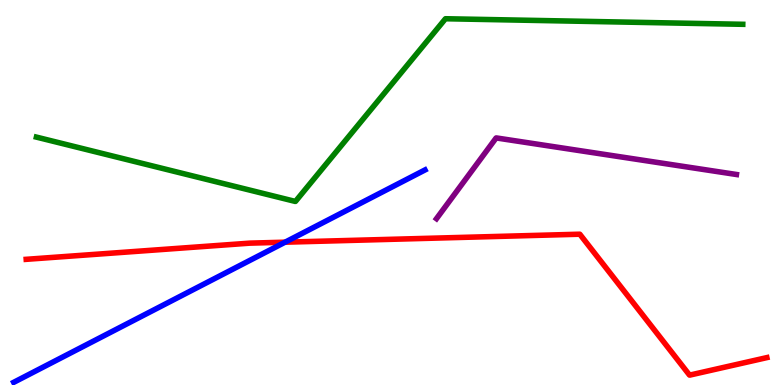[{'lines': ['blue', 'red'], 'intersections': [{'x': 3.68, 'y': 3.71}]}, {'lines': ['green', 'red'], 'intersections': []}, {'lines': ['purple', 'red'], 'intersections': []}, {'lines': ['blue', 'green'], 'intersections': []}, {'lines': ['blue', 'purple'], 'intersections': []}, {'lines': ['green', 'purple'], 'intersections': []}]